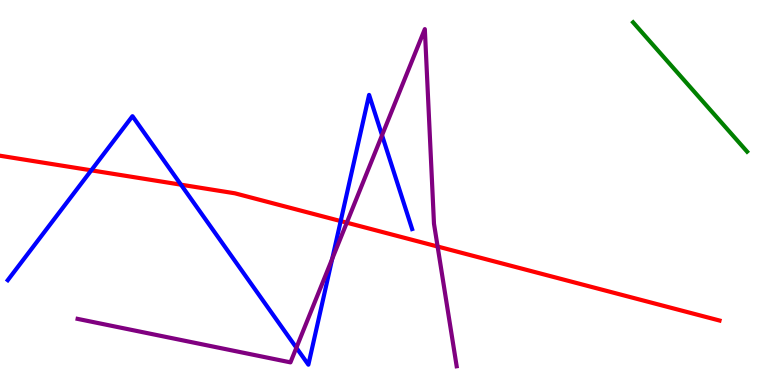[{'lines': ['blue', 'red'], 'intersections': [{'x': 1.18, 'y': 5.58}, {'x': 2.33, 'y': 5.2}, {'x': 4.4, 'y': 4.26}]}, {'lines': ['green', 'red'], 'intersections': []}, {'lines': ['purple', 'red'], 'intersections': [{'x': 4.47, 'y': 4.22}, {'x': 5.65, 'y': 3.6}]}, {'lines': ['blue', 'green'], 'intersections': []}, {'lines': ['blue', 'purple'], 'intersections': [{'x': 3.82, 'y': 0.968}, {'x': 4.29, 'y': 3.28}, {'x': 4.93, 'y': 6.49}]}, {'lines': ['green', 'purple'], 'intersections': []}]